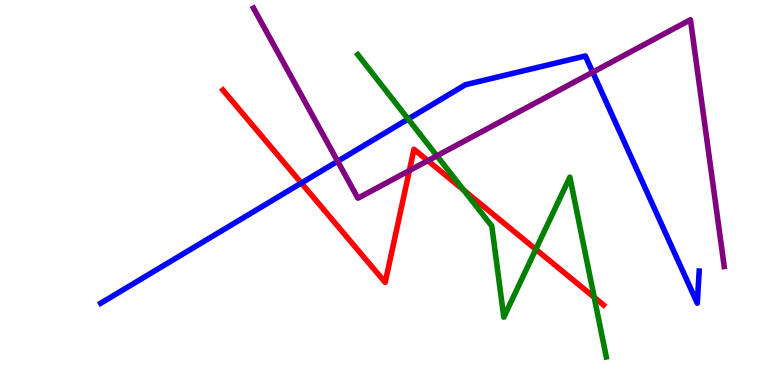[{'lines': ['blue', 'red'], 'intersections': [{'x': 3.89, 'y': 5.25}]}, {'lines': ['green', 'red'], 'intersections': [{'x': 5.98, 'y': 5.06}, {'x': 6.91, 'y': 3.52}, {'x': 7.67, 'y': 2.28}]}, {'lines': ['purple', 'red'], 'intersections': [{'x': 5.28, 'y': 5.57}, {'x': 5.52, 'y': 5.83}]}, {'lines': ['blue', 'green'], 'intersections': [{'x': 5.27, 'y': 6.91}]}, {'lines': ['blue', 'purple'], 'intersections': [{'x': 4.36, 'y': 5.81}, {'x': 7.65, 'y': 8.12}]}, {'lines': ['green', 'purple'], 'intersections': [{'x': 5.64, 'y': 5.95}]}]